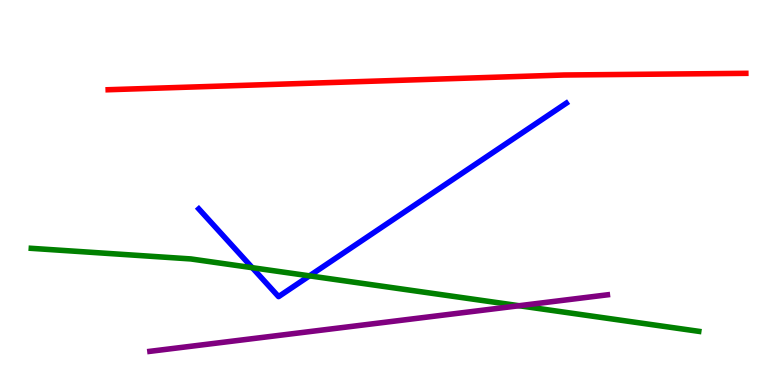[{'lines': ['blue', 'red'], 'intersections': []}, {'lines': ['green', 'red'], 'intersections': []}, {'lines': ['purple', 'red'], 'intersections': []}, {'lines': ['blue', 'green'], 'intersections': [{'x': 3.26, 'y': 3.05}, {'x': 3.99, 'y': 2.84}]}, {'lines': ['blue', 'purple'], 'intersections': []}, {'lines': ['green', 'purple'], 'intersections': [{'x': 6.7, 'y': 2.06}]}]